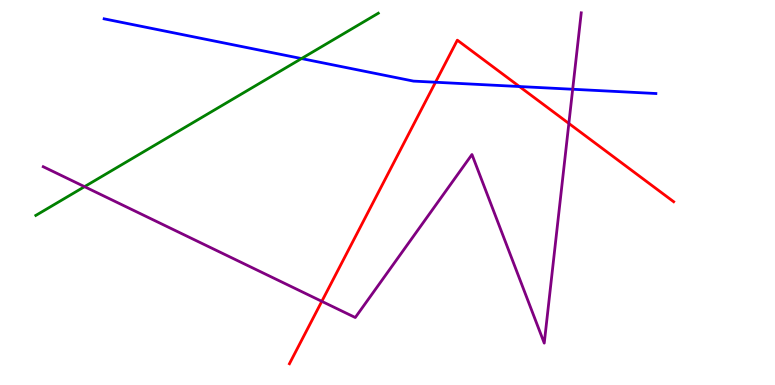[{'lines': ['blue', 'red'], 'intersections': [{'x': 5.62, 'y': 7.86}, {'x': 6.7, 'y': 7.75}]}, {'lines': ['green', 'red'], 'intersections': []}, {'lines': ['purple', 'red'], 'intersections': [{'x': 4.15, 'y': 2.17}, {'x': 7.34, 'y': 6.79}]}, {'lines': ['blue', 'green'], 'intersections': [{'x': 3.89, 'y': 8.48}]}, {'lines': ['blue', 'purple'], 'intersections': [{'x': 7.39, 'y': 7.68}]}, {'lines': ['green', 'purple'], 'intersections': [{'x': 1.09, 'y': 5.15}]}]